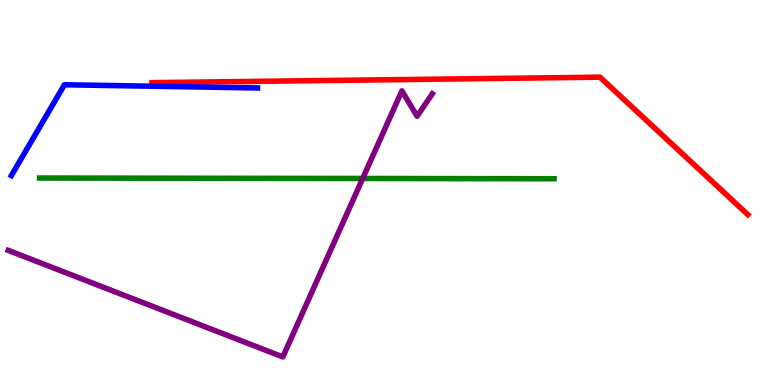[{'lines': ['blue', 'red'], 'intersections': []}, {'lines': ['green', 'red'], 'intersections': []}, {'lines': ['purple', 'red'], 'intersections': []}, {'lines': ['blue', 'green'], 'intersections': []}, {'lines': ['blue', 'purple'], 'intersections': []}, {'lines': ['green', 'purple'], 'intersections': [{'x': 4.68, 'y': 5.36}]}]